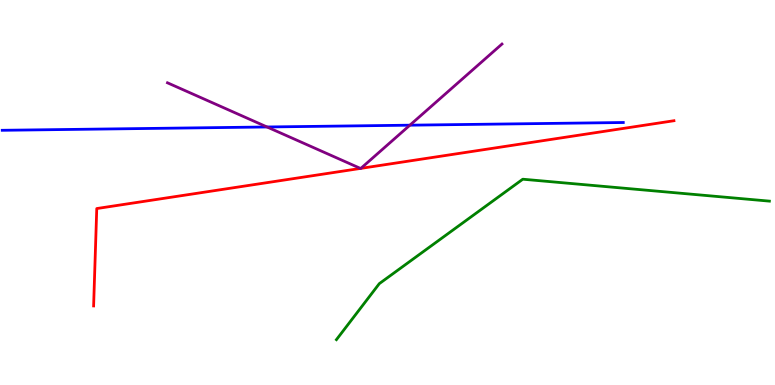[{'lines': ['blue', 'red'], 'intersections': []}, {'lines': ['green', 'red'], 'intersections': []}, {'lines': ['purple', 'red'], 'intersections': [{'x': 4.65, 'y': 5.63}, {'x': 4.66, 'y': 5.63}]}, {'lines': ['blue', 'green'], 'intersections': []}, {'lines': ['blue', 'purple'], 'intersections': [{'x': 3.45, 'y': 6.7}, {'x': 5.29, 'y': 6.75}]}, {'lines': ['green', 'purple'], 'intersections': []}]